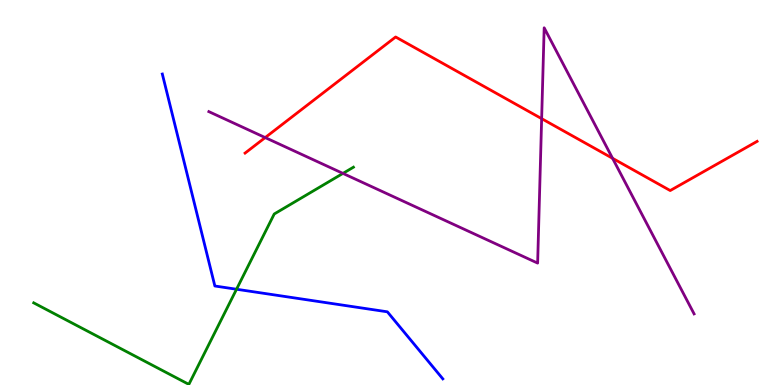[{'lines': ['blue', 'red'], 'intersections': []}, {'lines': ['green', 'red'], 'intersections': []}, {'lines': ['purple', 'red'], 'intersections': [{'x': 3.42, 'y': 6.43}, {'x': 6.99, 'y': 6.92}, {'x': 7.9, 'y': 5.89}]}, {'lines': ['blue', 'green'], 'intersections': [{'x': 3.05, 'y': 2.49}]}, {'lines': ['blue', 'purple'], 'intersections': []}, {'lines': ['green', 'purple'], 'intersections': [{'x': 4.43, 'y': 5.5}]}]